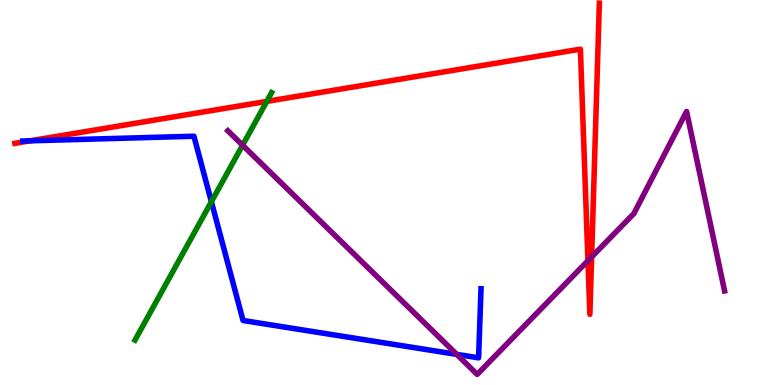[{'lines': ['blue', 'red'], 'intersections': [{'x': 0.385, 'y': 6.34}]}, {'lines': ['green', 'red'], 'intersections': [{'x': 3.44, 'y': 7.37}]}, {'lines': ['purple', 'red'], 'intersections': [{'x': 7.59, 'y': 3.23}, {'x': 7.63, 'y': 3.33}]}, {'lines': ['blue', 'green'], 'intersections': [{'x': 2.73, 'y': 4.76}]}, {'lines': ['blue', 'purple'], 'intersections': [{'x': 5.89, 'y': 0.795}]}, {'lines': ['green', 'purple'], 'intersections': [{'x': 3.13, 'y': 6.23}]}]